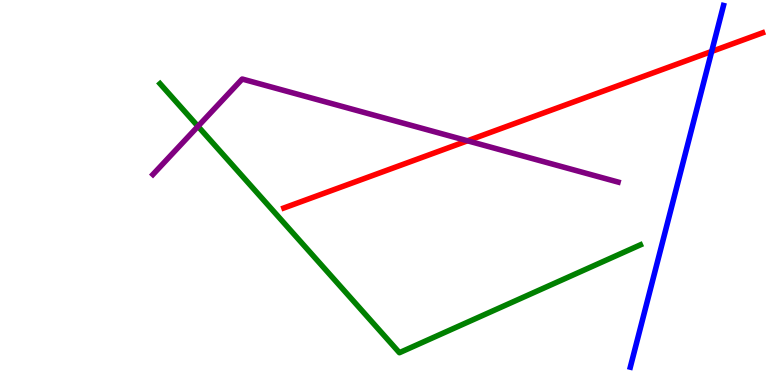[{'lines': ['blue', 'red'], 'intersections': [{'x': 9.18, 'y': 8.66}]}, {'lines': ['green', 'red'], 'intersections': []}, {'lines': ['purple', 'red'], 'intersections': [{'x': 6.03, 'y': 6.34}]}, {'lines': ['blue', 'green'], 'intersections': []}, {'lines': ['blue', 'purple'], 'intersections': []}, {'lines': ['green', 'purple'], 'intersections': [{'x': 2.55, 'y': 6.72}]}]